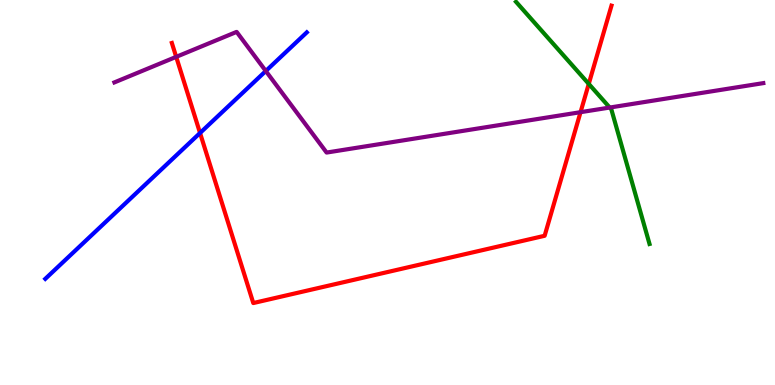[{'lines': ['blue', 'red'], 'intersections': [{'x': 2.58, 'y': 6.55}]}, {'lines': ['green', 'red'], 'intersections': [{'x': 7.6, 'y': 7.82}]}, {'lines': ['purple', 'red'], 'intersections': [{'x': 2.27, 'y': 8.52}, {'x': 7.49, 'y': 7.09}]}, {'lines': ['blue', 'green'], 'intersections': []}, {'lines': ['blue', 'purple'], 'intersections': [{'x': 3.43, 'y': 8.16}]}, {'lines': ['green', 'purple'], 'intersections': [{'x': 7.87, 'y': 7.21}]}]